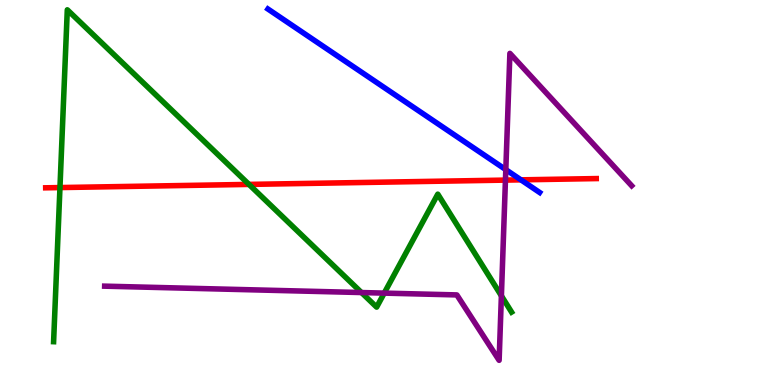[{'lines': ['blue', 'red'], 'intersections': [{'x': 6.72, 'y': 5.33}]}, {'lines': ['green', 'red'], 'intersections': [{'x': 0.774, 'y': 5.13}, {'x': 3.21, 'y': 5.21}]}, {'lines': ['purple', 'red'], 'intersections': [{'x': 6.52, 'y': 5.32}]}, {'lines': ['blue', 'green'], 'intersections': []}, {'lines': ['blue', 'purple'], 'intersections': [{'x': 6.53, 'y': 5.59}]}, {'lines': ['green', 'purple'], 'intersections': [{'x': 4.66, 'y': 2.4}, {'x': 4.96, 'y': 2.39}, {'x': 6.47, 'y': 2.32}]}]